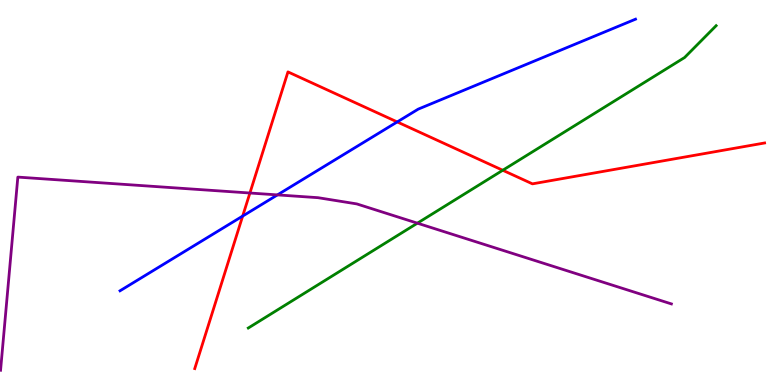[{'lines': ['blue', 'red'], 'intersections': [{'x': 3.13, 'y': 4.39}, {'x': 5.13, 'y': 6.83}]}, {'lines': ['green', 'red'], 'intersections': [{'x': 6.49, 'y': 5.58}]}, {'lines': ['purple', 'red'], 'intersections': [{'x': 3.22, 'y': 4.99}]}, {'lines': ['blue', 'green'], 'intersections': []}, {'lines': ['blue', 'purple'], 'intersections': [{'x': 3.58, 'y': 4.94}]}, {'lines': ['green', 'purple'], 'intersections': [{'x': 5.39, 'y': 4.2}]}]